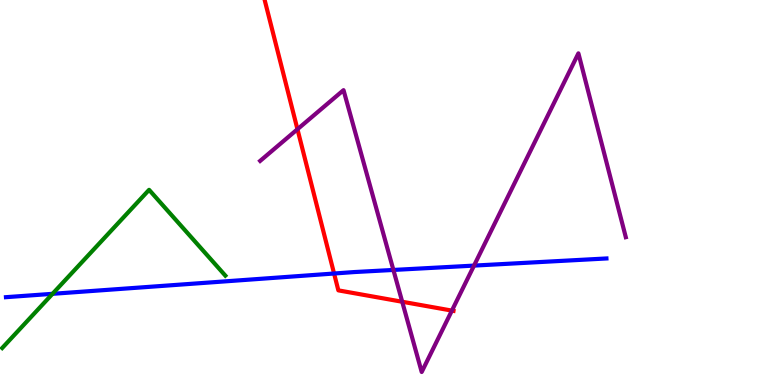[{'lines': ['blue', 'red'], 'intersections': [{'x': 4.31, 'y': 2.9}]}, {'lines': ['green', 'red'], 'intersections': []}, {'lines': ['purple', 'red'], 'intersections': [{'x': 3.84, 'y': 6.64}, {'x': 5.19, 'y': 2.16}, {'x': 5.83, 'y': 1.93}]}, {'lines': ['blue', 'green'], 'intersections': [{'x': 0.678, 'y': 2.37}]}, {'lines': ['blue', 'purple'], 'intersections': [{'x': 5.08, 'y': 2.99}, {'x': 6.12, 'y': 3.1}]}, {'lines': ['green', 'purple'], 'intersections': []}]